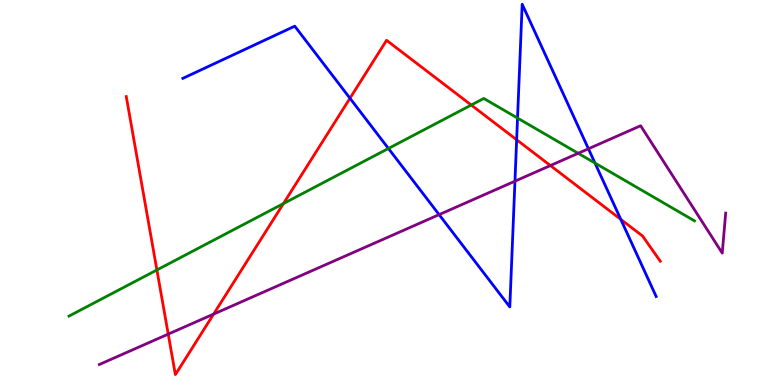[{'lines': ['blue', 'red'], 'intersections': [{'x': 4.52, 'y': 7.45}, {'x': 6.67, 'y': 6.37}, {'x': 8.01, 'y': 4.3}]}, {'lines': ['green', 'red'], 'intersections': [{'x': 2.02, 'y': 2.99}, {'x': 3.66, 'y': 4.71}, {'x': 6.08, 'y': 7.27}]}, {'lines': ['purple', 'red'], 'intersections': [{'x': 2.17, 'y': 1.32}, {'x': 2.76, 'y': 1.84}, {'x': 7.1, 'y': 5.7}]}, {'lines': ['blue', 'green'], 'intersections': [{'x': 5.01, 'y': 6.14}, {'x': 6.68, 'y': 6.93}, {'x': 7.68, 'y': 5.76}]}, {'lines': ['blue', 'purple'], 'intersections': [{'x': 5.67, 'y': 4.43}, {'x': 6.64, 'y': 5.29}, {'x': 7.59, 'y': 6.14}]}, {'lines': ['green', 'purple'], 'intersections': [{'x': 7.46, 'y': 6.02}]}]